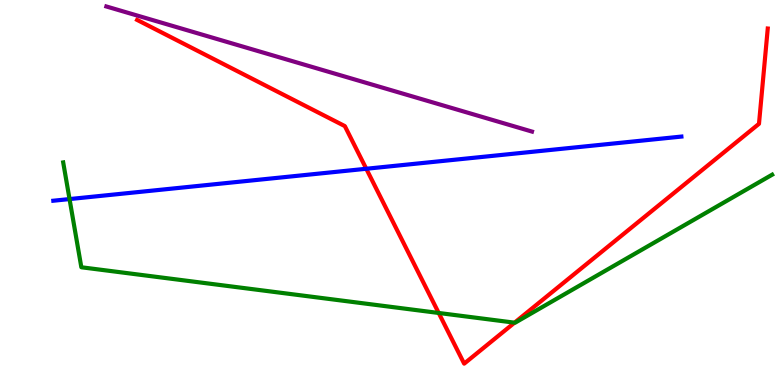[{'lines': ['blue', 'red'], 'intersections': [{'x': 4.73, 'y': 5.62}]}, {'lines': ['green', 'red'], 'intersections': [{'x': 5.66, 'y': 1.87}, {'x': 6.64, 'y': 1.62}]}, {'lines': ['purple', 'red'], 'intersections': []}, {'lines': ['blue', 'green'], 'intersections': [{'x': 0.897, 'y': 4.83}]}, {'lines': ['blue', 'purple'], 'intersections': []}, {'lines': ['green', 'purple'], 'intersections': []}]